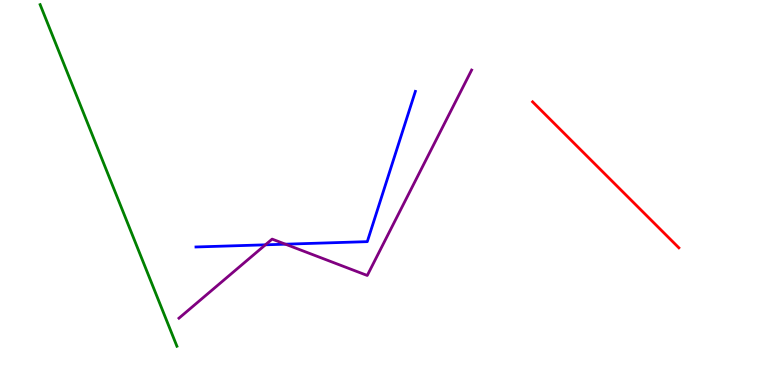[{'lines': ['blue', 'red'], 'intersections': []}, {'lines': ['green', 'red'], 'intersections': []}, {'lines': ['purple', 'red'], 'intersections': []}, {'lines': ['blue', 'green'], 'intersections': []}, {'lines': ['blue', 'purple'], 'intersections': [{'x': 3.42, 'y': 3.64}, {'x': 3.68, 'y': 3.66}]}, {'lines': ['green', 'purple'], 'intersections': []}]